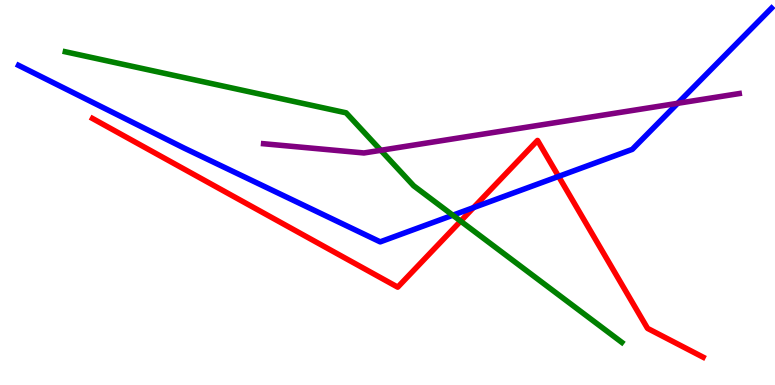[{'lines': ['blue', 'red'], 'intersections': [{'x': 6.11, 'y': 4.61}, {'x': 7.21, 'y': 5.42}]}, {'lines': ['green', 'red'], 'intersections': [{'x': 5.94, 'y': 4.26}]}, {'lines': ['purple', 'red'], 'intersections': []}, {'lines': ['blue', 'green'], 'intersections': [{'x': 5.84, 'y': 4.41}]}, {'lines': ['blue', 'purple'], 'intersections': [{'x': 8.74, 'y': 7.32}]}, {'lines': ['green', 'purple'], 'intersections': [{'x': 4.91, 'y': 6.1}]}]